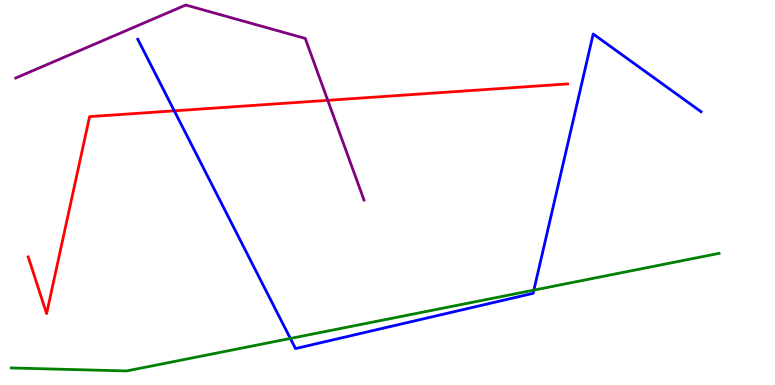[{'lines': ['blue', 'red'], 'intersections': [{'x': 2.25, 'y': 7.12}]}, {'lines': ['green', 'red'], 'intersections': []}, {'lines': ['purple', 'red'], 'intersections': [{'x': 4.23, 'y': 7.39}]}, {'lines': ['blue', 'green'], 'intersections': [{'x': 3.75, 'y': 1.21}, {'x': 6.89, 'y': 2.46}]}, {'lines': ['blue', 'purple'], 'intersections': []}, {'lines': ['green', 'purple'], 'intersections': []}]